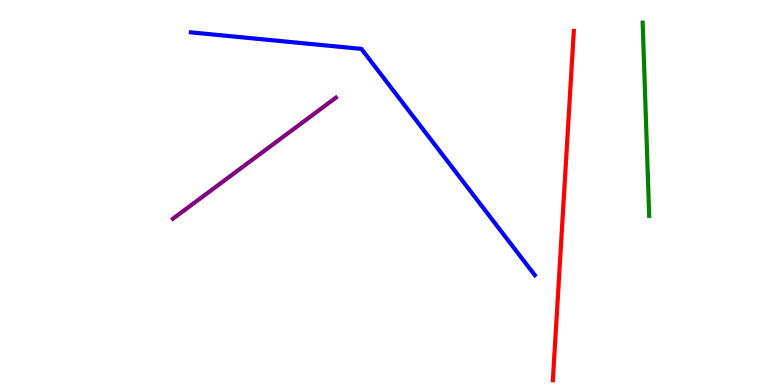[{'lines': ['blue', 'red'], 'intersections': []}, {'lines': ['green', 'red'], 'intersections': []}, {'lines': ['purple', 'red'], 'intersections': []}, {'lines': ['blue', 'green'], 'intersections': []}, {'lines': ['blue', 'purple'], 'intersections': []}, {'lines': ['green', 'purple'], 'intersections': []}]